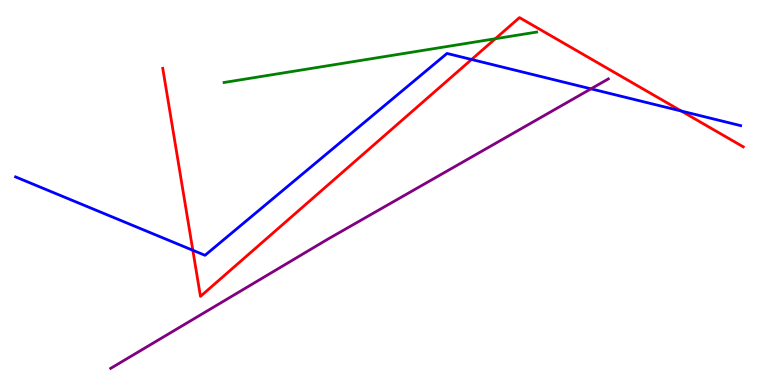[{'lines': ['blue', 'red'], 'intersections': [{'x': 2.49, 'y': 3.5}, {'x': 6.08, 'y': 8.46}, {'x': 8.79, 'y': 7.12}]}, {'lines': ['green', 'red'], 'intersections': [{'x': 6.39, 'y': 8.99}]}, {'lines': ['purple', 'red'], 'intersections': []}, {'lines': ['blue', 'green'], 'intersections': []}, {'lines': ['blue', 'purple'], 'intersections': [{'x': 7.63, 'y': 7.69}]}, {'lines': ['green', 'purple'], 'intersections': []}]